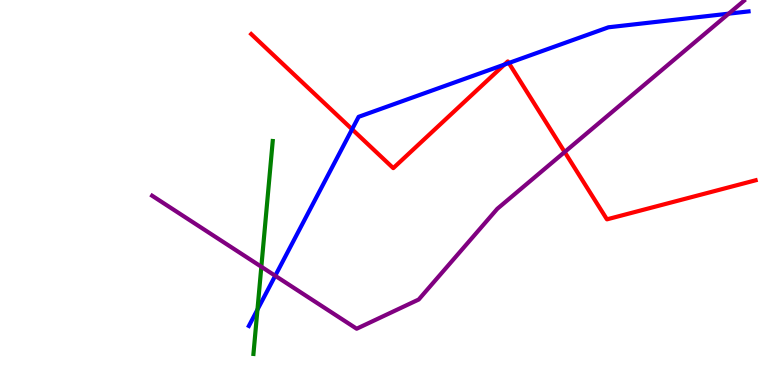[{'lines': ['blue', 'red'], 'intersections': [{'x': 4.54, 'y': 6.64}, {'x': 6.51, 'y': 8.32}, {'x': 6.57, 'y': 8.36}]}, {'lines': ['green', 'red'], 'intersections': []}, {'lines': ['purple', 'red'], 'intersections': [{'x': 7.29, 'y': 6.05}]}, {'lines': ['blue', 'green'], 'intersections': [{'x': 3.32, 'y': 1.96}]}, {'lines': ['blue', 'purple'], 'intersections': [{'x': 3.55, 'y': 2.84}, {'x': 9.4, 'y': 9.65}]}, {'lines': ['green', 'purple'], 'intersections': [{'x': 3.37, 'y': 3.07}]}]